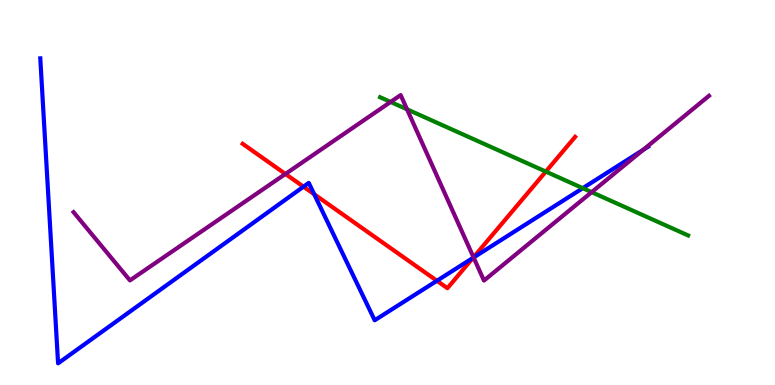[{'lines': ['blue', 'red'], 'intersections': [{'x': 3.92, 'y': 5.15}, {'x': 4.05, 'y': 4.95}, {'x': 5.64, 'y': 2.71}, {'x': 6.1, 'y': 3.3}]}, {'lines': ['green', 'red'], 'intersections': [{'x': 7.04, 'y': 5.54}]}, {'lines': ['purple', 'red'], 'intersections': [{'x': 3.68, 'y': 5.48}, {'x': 6.11, 'y': 3.32}]}, {'lines': ['blue', 'green'], 'intersections': [{'x': 7.52, 'y': 5.11}]}, {'lines': ['blue', 'purple'], 'intersections': [{'x': 6.11, 'y': 3.31}, {'x': 8.3, 'y': 6.11}]}, {'lines': ['green', 'purple'], 'intersections': [{'x': 5.04, 'y': 7.35}, {'x': 5.25, 'y': 7.16}, {'x': 7.63, 'y': 5.01}]}]